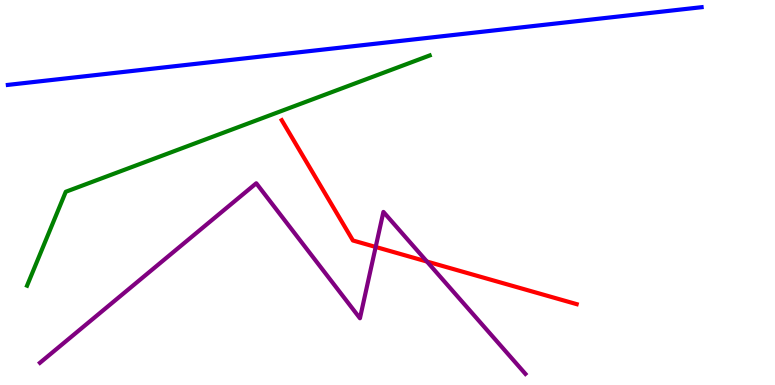[{'lines': ['blue', 'red'], 'intersections': []}, {'lines': ['green', 'red'], 'intersections': []}, {'lines': ['purple', 'red'], 'intersections': [{'x': 4.85, 'y': 3.59}, {'x': 5.51, 'y': 3.21}]}, {'lines': ['blue', 'green'], 'intersections': []}, {'lines': ['blue', 'purple'], 'intersections': []}, {'lines': ['green', 'purple'], 'intersections': []}]